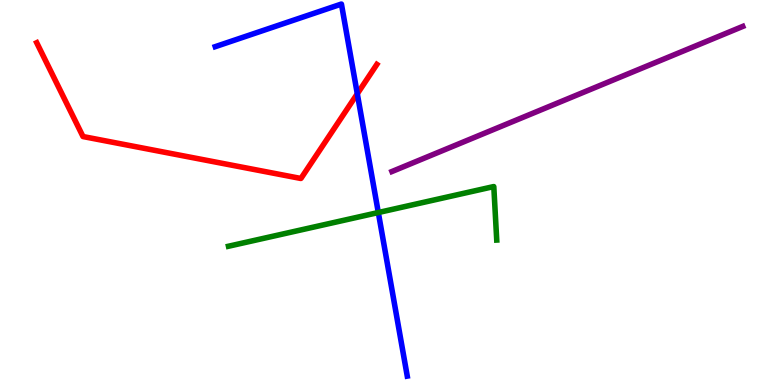[{'lines': ['blue', 'red'], 'intersections': [{'x': 4.61, 'y': 7.56}]}, {'lines': ['green', 'red'], 'intersections': []}, {'lines': ['purple', 'red'], 'intersections': []}, {'lines': ['blue', 'green'], 'intersections': [{'x': 4.88, 'y': 4.48}]}, {'lines': ['blue', 'purple'], 'intersections': []}, {'lines': ['green', 'purple'], 'intersections': []}]